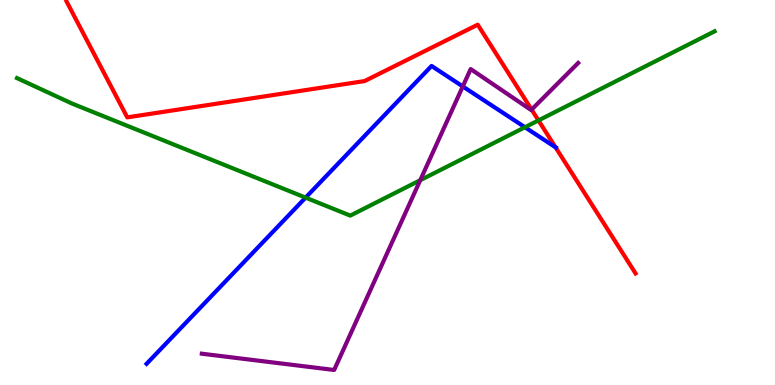[{'lines': ['blue', 'red'], 'intersections': [{'x': 7.17, 'y': 6.17}]}, {'lines': ['green', 'red'], 'intersections': [{'x': 6.95, 'y': 6.87}]}, {'lines': ['purple', 'red'], 'intersections': [{'x': 6.86, 'y': 7.15}]}, {'lines': ['blue', 'green'], 'intersections': [{'x': 3.94, 'y': 4.87}, {'x': 6.77, 'y': 6.69}]}, {'lines': ['blue', 'purple'], 'intersections': [{'x': 5.97, 'y': 7.75}]}, {'lines': ['green', 'purple'], 'intersections': [{'x': 5.42, 'y': 5.32}]}]